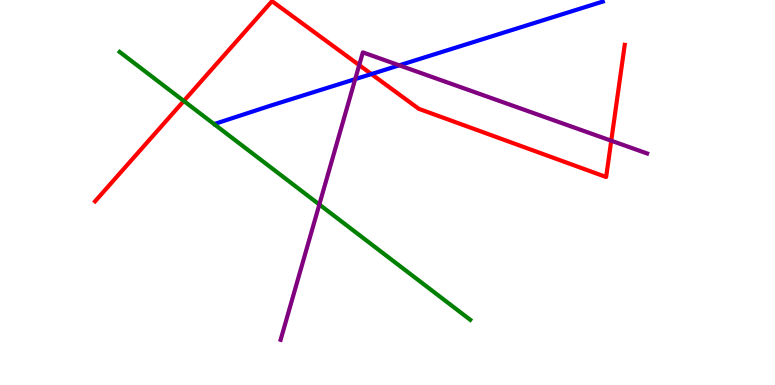[{'lines': ['blue', 'red'], 'intersections': [{'x': 4.79, 'y': 8.08}]}, {'lines': ['green', 'red'], 'intersections': [{'x': 2.37, 'y': 7.38}]}, {'lines': ['purple', 'red'], 'intersections': [{'x': 4.63, 'y': 8.31}, {'x': 7.89, 'y': 6.35}]}, {'lines': ['blue', 'green'], 'intersections': []}, {'lines': ['blue', 'purple'], 'intersections': [{'x': 4.58, 'y': 7.94}, {'x': 5.15, 'y': 8.3}]}, {'lines': ['green', 'purple'], 'intersections': [{'x': 4.12, 'y': 4.69}]}]